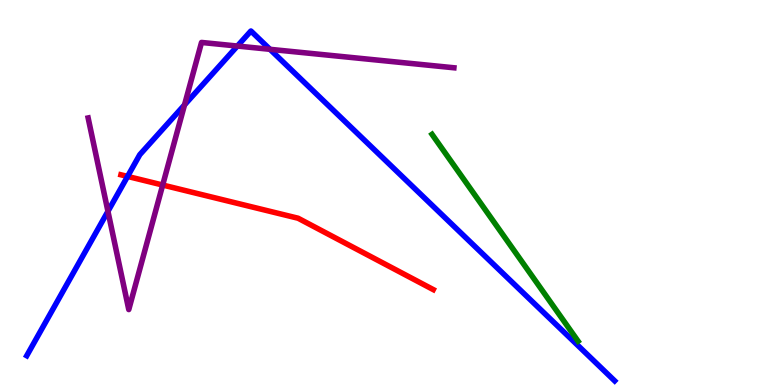[{'lines': ['blue', 'red'], 'intersections': [{'x': 1.65, 'y': 5.42}]}, {'lines': ['green', 'red'], 'intersections': []}, {'lines': ['purple', 'red'], 'intersections': [{'x': 2.1, 'y': 5.19}]}, {'lines': ['blue', 'green'], 'intersections': []}, {'lines': ['blue', 'purple'], 'intersections': [{'x': 1.39, 'y': 4.51}, {'x': 2.38, 'y': 7.28}, {'x': 3.06, 'y': 8.8}, {'x': 3.48, 'y': 8.72}]}, {'lines': ['green', 'purple'], 'intersections': []}]